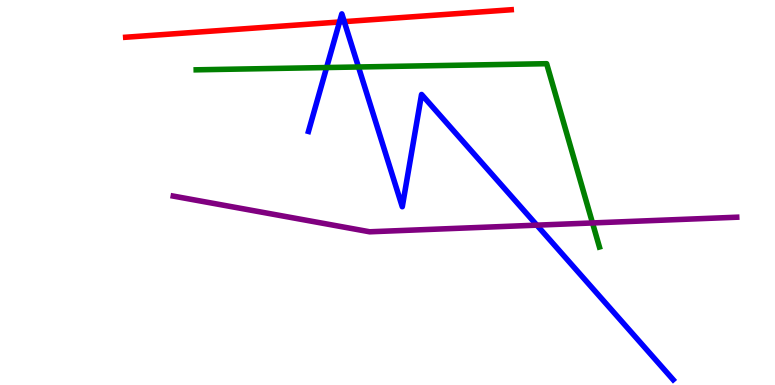[{'lines': ['blue', 'red'], 'intersections': [{'x': 4.38, 'y': 9.43}, {'x': 4.44, 'y': 9.44}]}, {'lines': ['green', 'red'], 'intersections': []}, {'lines': ['purple', 'red'], 'intersections': []}, {'lines': ['blue', 'green'], 'intersections': [{'x': 4.21, 'y': 8.25}, {'x': 4.63, 'y': 8.26}]}, {'lines': ['blue', 'purple'], 'intersections': [{'x': 6.93, 'y': 4.15}]}, {'lines': ['green', 'purple'], 'intersections': [{'x': 7.65, 'y': 4.21}]}]